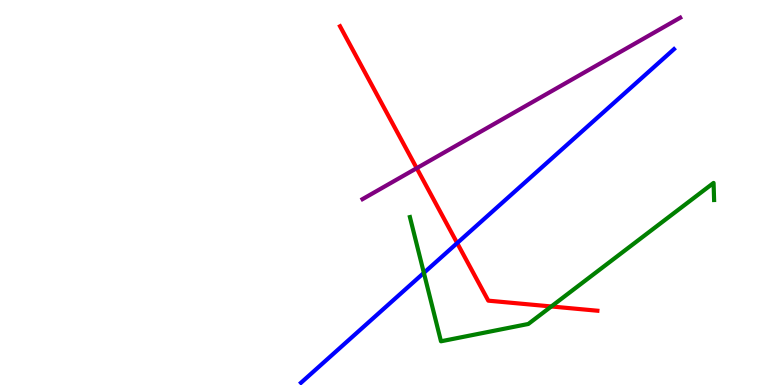[{'lines': ['blue', 'red'], 'intersections': [{'x': 5.9, 'y': 3.69}]}, {'lines': ['green', 'red'], 'intersections': [{'x': 7.11, 'y': 2.04}]}, {'lines': ['purple', 'red'], 'intersections': [{'x': 5.38, 'y': 5.63}]}, {'lines': ['blue', 'green'], 'intersections': [{'x': 5.47, 'y': 2.91}]}, {'lines': ['blue', 'purple'], 'intersections': []}, {'lines': ['green', 'purple'], 'intersections': []}]